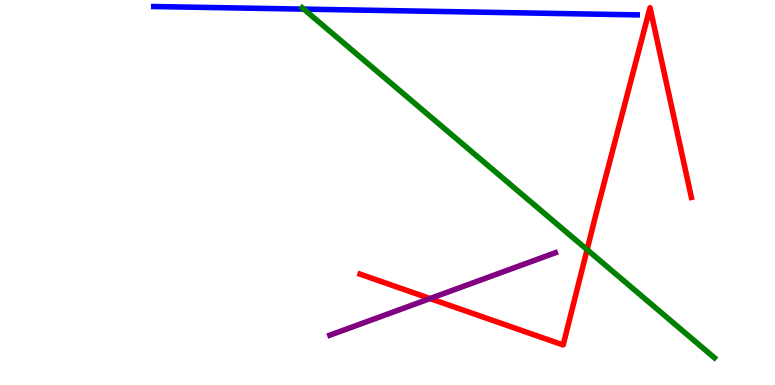[{'lines': ['blue', 'red'], 'intersections': []}, {'lines': ['green', 'red'], 'intersections': [{'x': 7.58, 'y': 3.52}]}, {'lines': ['purple', 'red'], 'intersections': [{'x': 5.55, 'y': 2.25}]}, {'lines': ['blue', 'green'], 'intersections': [{'x': 3.92, 'y': 9.76}]}, {'lines': ['blue', 'purple'], 'intersections': []}, {'lines': ['green', 'purple'], 'intersections': []}]